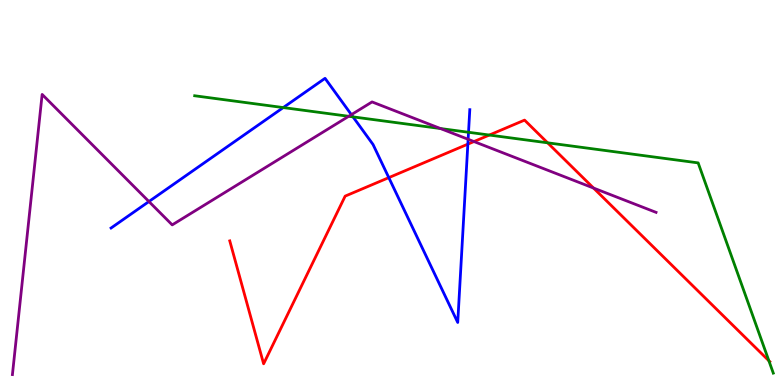[{'lines': ['blue', 'red'], 'intersections': [{'x': 5.02, 'y': 5.39}, {'x': 6.04, 'y': 6.26}]}, {'lines': ['green', 'red'], 'intersections': [{'x': 6.31, 'y': 6.49}, {'x': 7.07, 'y': 6.29}, {'x': 9.92, 'y': 0.63}]}, {'lines': ['purple', 'red'], 'intersections': [{'x': 6.12, 'y': 6.32}, {'x': 7.66, 'y': 5.12}]}, {'lines': ['blue', 'green'], 'intersections': [{'x': 3.65, 'y': 7.21}, {'x': 4.55, 'y': 6.96}, {'x': 6.05, 'y': 6.56}]}, {'lines': ['blue', 'purple'], 'intersections': [{'x': 1.92, 'y': 4.77}, {'x': 4.53, 'y': 7.02}, {'x': 6.04, 'y': 6.38}]}, {'lines': ['green', 'purple'], 'intersections': [{'x': 4.5, 'y': 6.98}, {'x': 5.68, 'y': 6.66}]}]